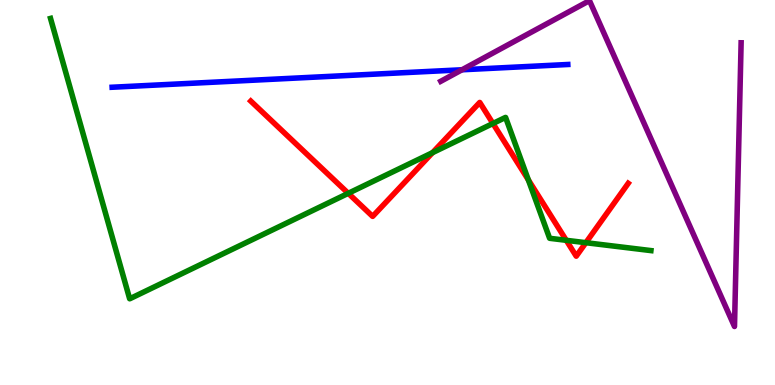[{'lines': ['blue', 'red'], 'intersections': []}, {'lines': ['green', 'red'], 'intersections': [{'x': 4.49, 'y': 4.98}, {'x': 5.58, 'y': 6.04}, {'x': 6.36, 'y': 6.79}, {'x': 6.82, 'y': 5.33}, {'x': 7.31, 'y': 3.76}, {'x': 7.56, 'y': 3.7}]}, {'lines': ['purple', 'red'], 'intersections': []}, {'lines': ['blue', 'green'], 'intersections': []}, {'lines': ['blue', 'purple'], 'intersections': [{'x': 5.96, 'y': 8.19}]}, {'lines': ['green', 'purple'], 'intersections': []}]